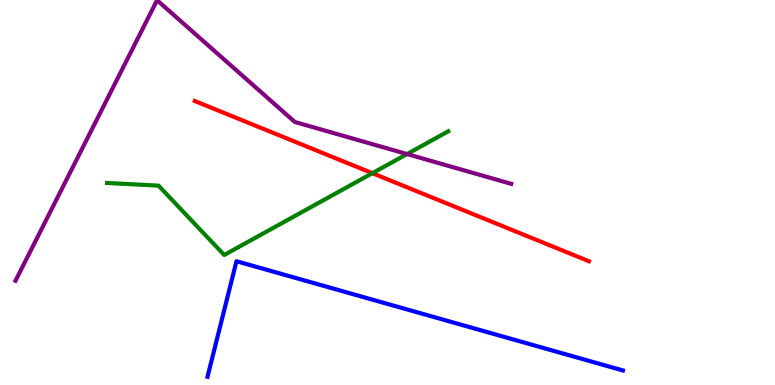[{'lines': ['blue', 'red'], 'intersections': []}, {'lines': ['green', 'red'], 'intersections': [{'x': 4.8, 'y': 5.5}]}, {'lines': ['purple', 'red'], 'intersections': []}, {'lines': ['blue', 'green'], 'intersections': []}, {'lines': ['blue', 'purple'], 'intersections': []}, {'lines': ['green', 'purple'], 'intersections': [{'x': 5.25, 'y': 6.0}]}]